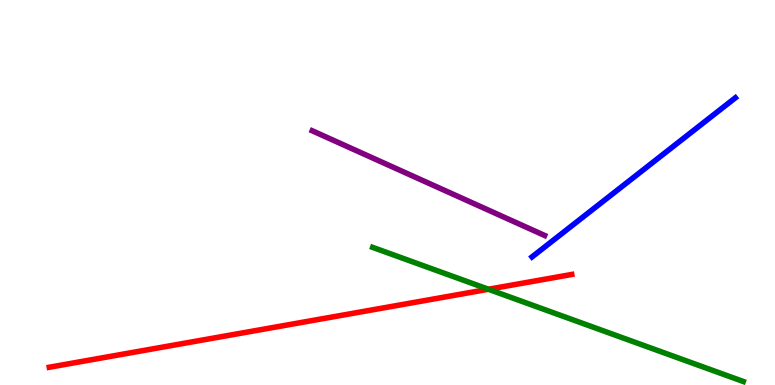[{'lines': ['blue', 'red'], 'intersections': []}, {'lines': ['green', 'red'], 'intersections': [{'x': 6.3, 'y': 2.49}]}, {'lines': ['purple', 'red'], 'intersections': []}, {'lines': ['blue', 'green'], 'intersections': []}, {'lines': ['blue', 'purple'], 'intersections': []}, {'lines': ['green', 'purple'], 'intersections': []}]